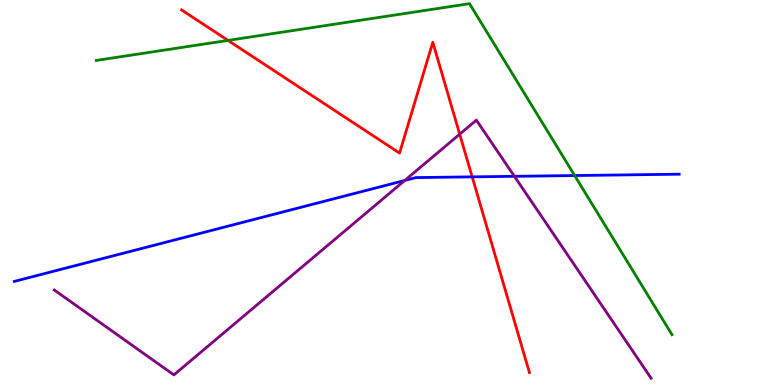[{'lines': ['blue', 'red'], 'intersections': [{'x': 6.09, 'y': 5.41}]}, {'lines': ['green', 'red'], 'intersections': [{'x': 2.94, 'y': 8.95}]}, {'lines': ['purple', 'red'], 'intersections': [{'x': 5.93, 'y': 6.51}]}, {'lines': ['blue', 'green'], 'intersections': [{'x': 7.41, 'y': 5.44}]}, {'lines': ['blue', 'purple'], 'intersections': [{'x': 5.22, 'y': 5.31}, {'x': 6.64, 'y': 5.42}]}, {'lines': ['green', 'purple'], 'intersections': []}]